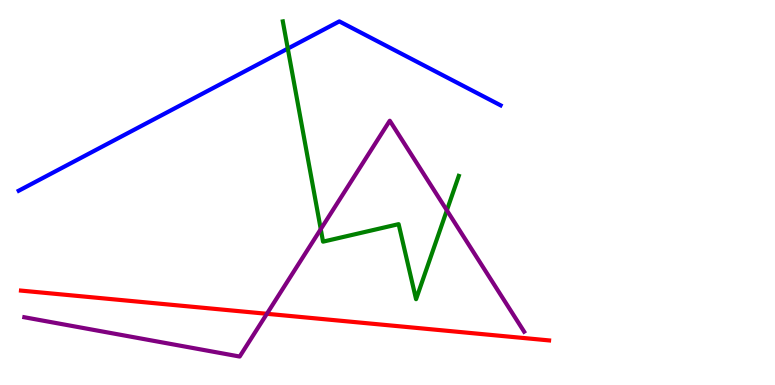[{'lines': ['blue', 'red'], 'intersections': []}, {'lines': ['green', 'red'], 'intersections': []}, {'lines': ['purple', 'red'], 'intersections': [{'x': 3.44, 'y': 1.85}]}, {'lines': ['blue', 'green'], 'intersections': [{'x': 3.71, 'y': 8.74}]}, {'lines': ['blue', 'purple'], 'intersections': []}, {'lines': ['green', 'purple'], 'intersections': [{'x': 4.14, 'y': 4.05}, {'x': 5.77, 'y': 4.54}]}]